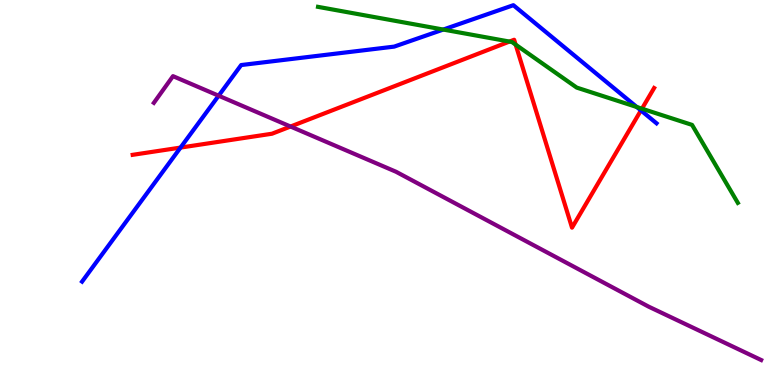[{'lines': ['blue', 'red'], 'intersections': [{'x': 2.33, 'y': 6.17}, {'x': 8.27, 'y': 7.13}]}, {'lines': ['green', 'red'], 'intersections': [{'x': 6.57, 'y': 8.92}, {'x': 6.65, 'y': 8.84}, {'x': 8.28, 'y': 7.18}]}, {'lines': ['purple', 'red'], 'intersections': [{'x': 3.75, 'y': 6.71}]}, {'lines': ['blue', 'green'], 'intersections': [{'x': 5.72, 'y': 9.23}, {'x': 8.22, 'y': 7.22}]}, {'lines': ['blue', 'purple'], 'intersections': [{'x': 2.82, 'y': 7.51}]}, {'lines': ['green', 'purple'], 'intersections': []}]